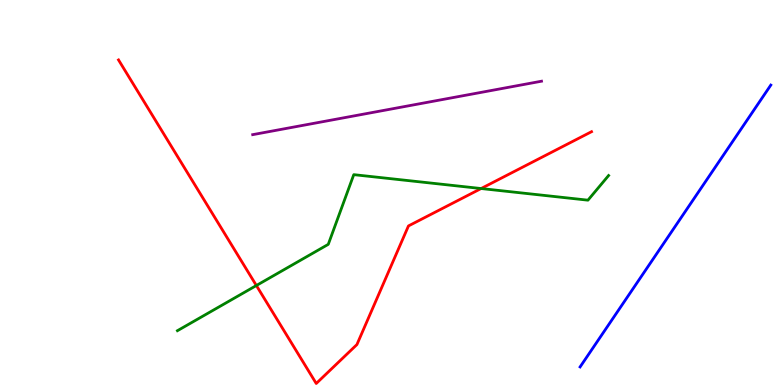[{'lines': ['blue', 'red'], 'intersections': []}, {'lines': ['green', 'red'], 'intersections': [{'x': 3.31, 'y': 2.58}, {'x': 6.21, 'y': 5.1}]}, {'lines': ['purple', 'red'], 'intersections': []}, {'lines': ['blue', 'green'], 'intersections': []}, {'lines': ['blue', 'purple'], 'intersections': []}, {'lines': ['green', 'purple'], 'intersections': []}]